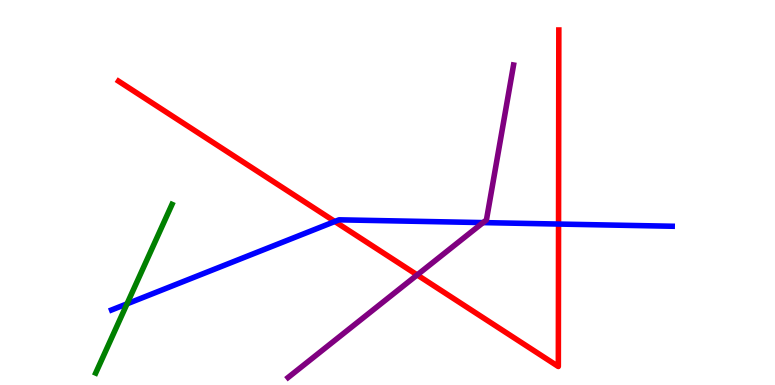[{'lines': ['blue', 'red'], 'intersections': [{'x': 4.32, 'y': 4.25}, {'x': 7.21, 'y': 4.18}]}, {'lines': ['green', 'red'], 'intersections': []}, {'lines': ['purple', 'red'], 'intersections': [{'x': 5.38, 'y': 2.86}]}, {'lines': ['blue', 'green'], 'intersections': [{'x': 1.64, 'y': 2.11}]}, {'lines': ['blue', 'purple'], 'intersections': [{'x': 6.23, 'y': 4.22}]}, {'lines': ['green', 'purple'], 'intersections': []}]